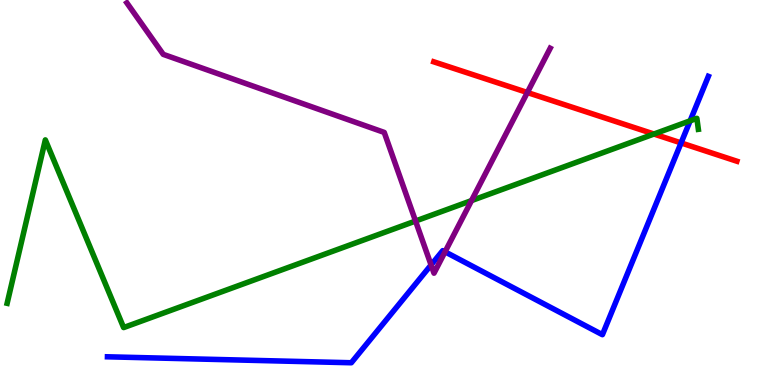[{'lines': ['blue', 'red'], 'intersections': [{'x': 8.79, 'y': 6.29}]}, {'lines': ['green', 'red'], 'intersections': [{'x': 8.44, 'y': 6.52}]}, {'lines': ['purple', 'red'], 'intersections': [{'x': 6.8, 'y': 7.6}]}, {'lines': ['blue', 'green'], 'intersections': [{'x': 8.91, 'y': 6.86}]}, {'lines': ['blue', 'purple'], 'intersections': [{'x': 5.56, 'y': 3.12}, {'x': 5.74, 'y': 3.46}]}, {'lines': ['green', 'purple'], 'intersections': [{'x': 5.36, 'y': 4.26}, {'x': 6.08, 'y': 4.79}]}]